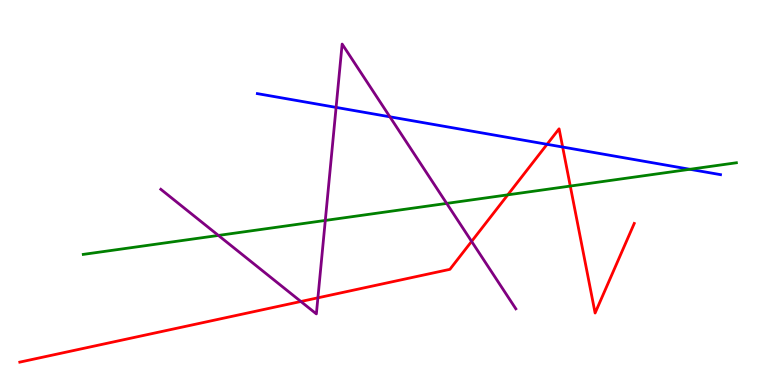[{'lines': ['blue', 'red'], 'intersections': [{'x': 7.06, 'y': 6.25}, {'x': 7.26, 'y': 6.18}]}, {'lines': ['green', 'red'], 'intersections': [{'x': 6.55, 'y': 4.94}, {'x': 7.36, 'y': 5.17}]}, {'lines': ['purple', 'red'], 'intersections': [{'x': 3.88, 'y': 2.17}, {'x': 4.1, 'y': 2.26}, {'x': 6.09, 'y': 3.73}]}, {'lines': ['blue', 'green'], 'intersections': [{'x': 8.9, 'y': 5.6}]}, {'lines': ['blue', 'purple'], 'intersections': [{'x': 4.34, 'y': 7.21}, {'x': 5.03, 'y': 6.97}]}, {'lines': ['green', 'purple'], 'intersections': [{'x': 2.82, 'y': 3.88}, {'x': 4.2, 'y': 4.27}, {'x': 5.76, 'y': 4.72}]}]